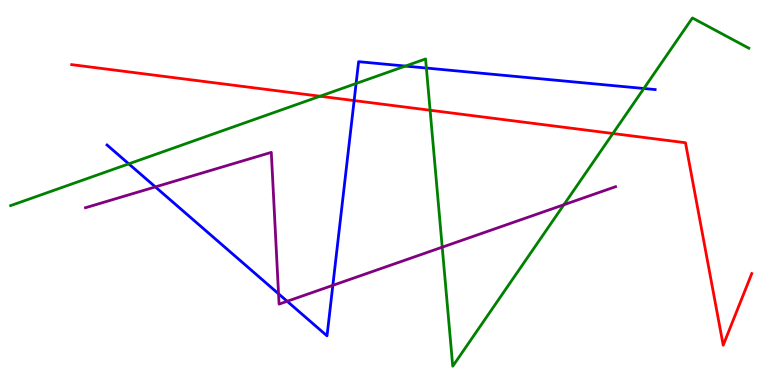[{'lines': ['blue', 'red'], 'intersections': [{'x': 4.57, 'y': 7.39}]}, {'lines': ['green', 'red'], 'intersections': [{'x': 4.13, 'y': 7.5}, {'x': 5.55, 'y': 7.14}, {'x': 7.91, 'y': 6.53}]}, {'lines': ['purple', 'red'], 'intersections': []}, {'lines': ['blue', 'green'], 'intersections': [{'x': 1.66, 'y': 5.74}, {'x': 4.59, 'y': 7.83}, {'x': 5.23, 'y': 8.28}, {'x': 5.5, 'y': 8.23}, {'x': 8.31, 'y': 7.7}]}, {'lines': ['blue', 'purple'], 'intersections': [{'x': 2.0, 'y': 5.15}, {'x': 3.59, 'y': 2.37}, {'x': 3.71, 'y': 2.17}, {'x': 4.29, 'y': 2.59}]}, {'lines': ['green', 'purple'], 'intersections': [{'x': 5.71, 'y': 3.58}, {'x': 7.28, 'y': 4.68}]}]